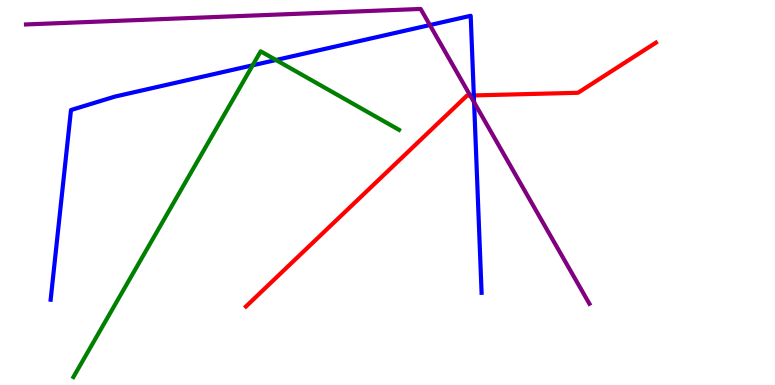[{'lines': ['blue', 'red'], 'intersections': [{'x': 6.11, 'y': 7.52}]}, {'lines': ['green', 'red'], 'intersections': []}, {'lines': ['purple', 'red'], 'intersections': [{'x': 6.07, 'y': 7.52}]}, {'lines': ['blue', 'green'], 'intersections': [{'x': 3.26, 'y': 8.3}, {'x': 3.56, 'y': 8.44}]}, {'lines': ['blue', 'purple'], 'intersections': [{'x': 5.55, 'y': 9.35}, {'x': 6.12, 'y': 7.34}]}, {'lines': ['green', 'purple'], 'intersections': []}]